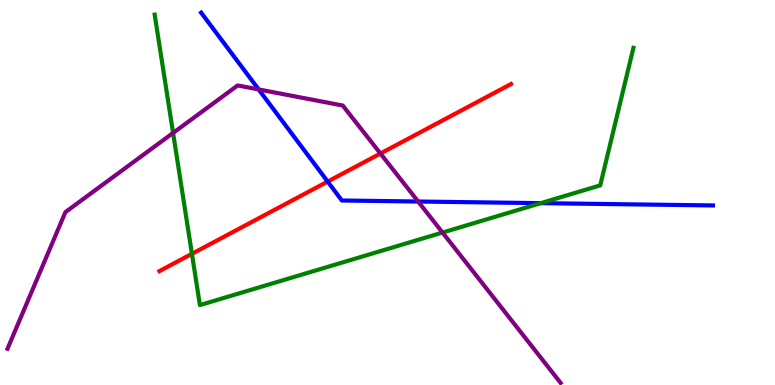[{'lines': ['blue', 'red'], 'intersections': [{'x': 4.23, 'y': 5.28}]}, {'lines': ['green', 'red'], 'intersections': [{'x': 2.48, 'y': 3.41}]}, {'lines': ['purple', 'red'], 'intersections': [{'x': 4.91, 'y': 6.01}]}, {'lines': ['blue', 'green'], 'intersections': [{'x': 6.98, 'y': 4.72}]}, {'lines': ['blue', 'purple'], 'intersections': [{'x': 3.34, 'y': 7.68}, {'x': 5.4, 'y': 4.77}]}, {'lines': ['green', 'purple'], 'intersections': [{'x': 2.23, 'y': 6.55}, {'x': 5.71, 'y': 3.96}]}]